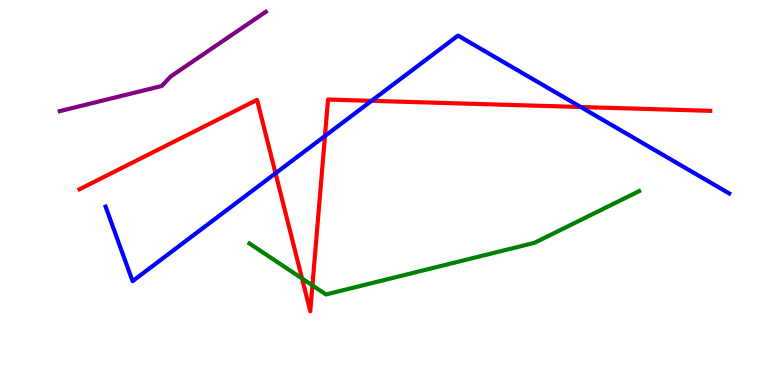[{'lines': ['blue', 'red'], 'intersections': [{'x': 3.56, 'y': 5.5}, {'x': 4.19, 'y': 6.47}, {'x': 4.79, 'y': 7.38}, {'x': 7.49, 'y': 7.22}]}, {'lines': ['green', 'red'], 'intersections': [{'x': 3.9, 'y': 2.77}, {'x': 4.03, 'y': 2.59}]}, {'lines': ['purple', 'red'], 'intersections': []}, {'lines': ['blue', 'green'], 'intersections': []}, {'lines': ['blue', 'purple'], 'intersections': []}, {'lines': ['green', 'purple'], 'intersections': []}]